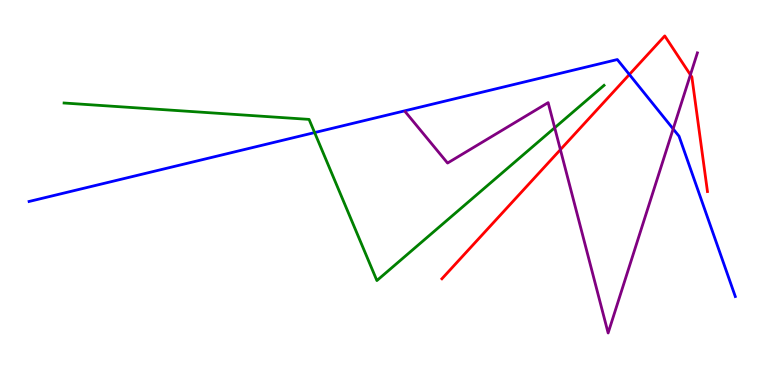[{'lines': ['blue', 'red'], 'intersections': [{'x': 8.12, 'y': 8.06}]}, {'lines': ['green', 'red'], 'intersections': []}, {'lines': ['purple', 'red'], 'intersections': [{'x': 7.23, 'y': 6.11}, {'x': 8.91, 'y': 8.06}]}, {'lines': ['blue', 'green'], 'intersections': [{'x': 4.06, 'y': 6.56}]}, {'lines': ['blue', 'purple'], 'intersections': [{'x': 8.69, 'y': 6.65}]}, {'lines': ['green', 'purple'], 'intersections': [{'x': 7.16, 'y': 6.68}]}]